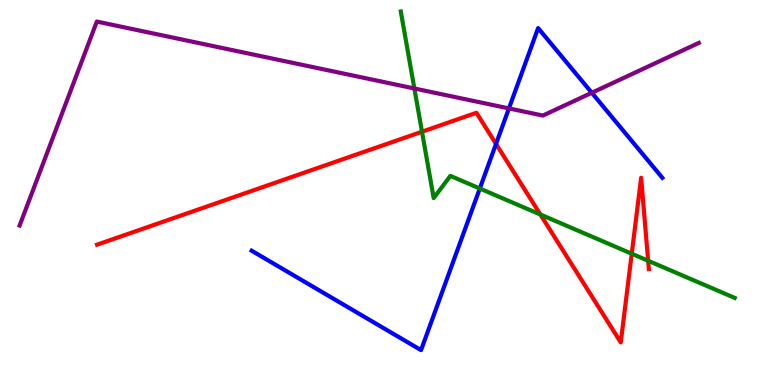[{'lines': ['blue', 'red'], 'intersections': [{'x': 6.4, 'y': 6.26}]}, {'lines': ['green', 'red'], 'intersections': [{'x': 5.44, 'y': 6.58}, {'x': 6.97, 'y': 4.43}, {'x': 8.15, 'y': 3.41}, {'x': 8.36, 'y': 3.23}]}, {'lines': ['purple', 'red'], 'intersections': []}, {'lines': ['blue', 'green'], 'intersections': [{'x': 6.19, 'y': 5.1}]}, {'lines': ['blue', 'purple'], 'intersections': [{'x': 6.57, 'y': 7.18}, {'x': 7.64, 'y': 7.59}]}, {'lines': ['green', 'purple'], 'intersections': [{'x': 5.35, 'y': 7.7}]}]